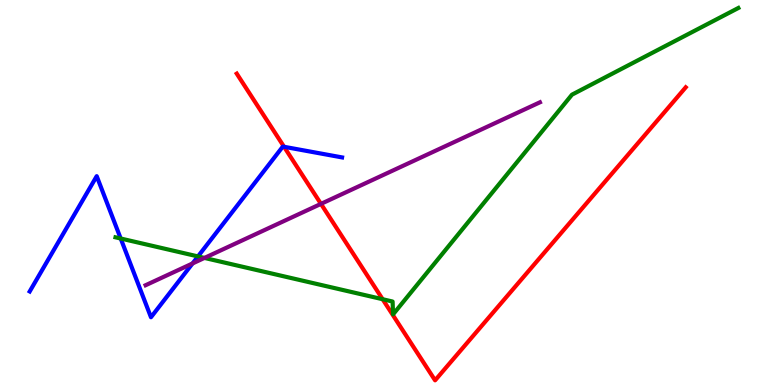[{'lines': ['blue', 'red'], 'intersections': [{'x': 3.67, 'y': 6.19}]}, {'lines': ['green', 'red'], 'intersections': [{'x': 4.94, 'y': 2.23}]}, {'lines': ['purple', 'red'], 'intersections': [{'x': 4.14, 'y': 4.7}]}, {'lines': ['blue', 'green'], 'intersections': [{'x': 1.56, 'y': 3.8}, {'x': 2.55, 'y': 3.34}]}, {'lines': ['blue', 'purple'], 'intersections': [{'x': 2.48, 'y': 3.16}]}, {'lines': ['green', 'purple'], 'intersections': [{'x': 2.64, 'y': 3.3}]}]